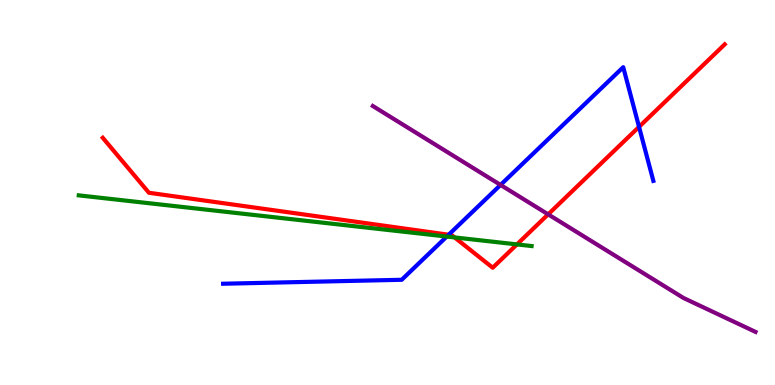[{'lines': ['blue', 'red'], 'intersections': [{'x': 5.79, 'y': 3.9}, {'x': 8.25, 'y': 6.71}]}, {'lines': ['green', 'red'], 'intersections': [{'x': 5.87, 'y': 3.83}, {'x': 6.67, 'y': 3.65}]}, {'lines': ['purple', 'red'], 'intersections': [{'x': 7.07, 'y': 4.43}]}, {'lines': ['blue', 'green'], 'intersections': [{'x': 5.76, 'y': 3.86}]}, {'lines': ['blue', 'purple'], 'intersections': [{'x': 6.46, 'y': 5.2}]}, {'lines': ['green', 'purple'], 'intersections': []}]